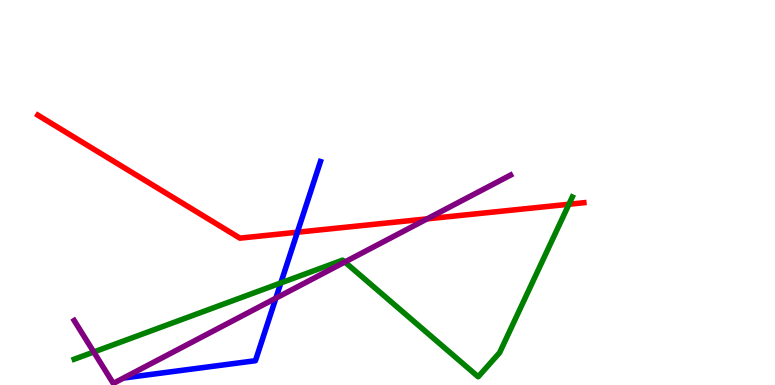[{'lines': ['blue', 'red'], 'intersections': [{'x': 3.84, 'y': 3.97}]}, {'lines': ['green', 'red'], 'intersections': [{'x': 7.34, 'y': 4.69}]}, {'lines': ['purple', 'red'], 'intersections': [{'x': 5.51, 'y': 4.32}]}, {'lines': ['blue', 'green'], 'intersections': [{'x': 3.62, 'y': 2.65}]}, {'lines': ['blue', 'purple'], 'intersections': [{'x': 3.56, 'y': 2.26}]}, {'lines': ['green', 'purple'], 'intersections': [{'x': 1.21, 'y': 0.857}, {'x': 4.45, 'y': 3.19}]}]